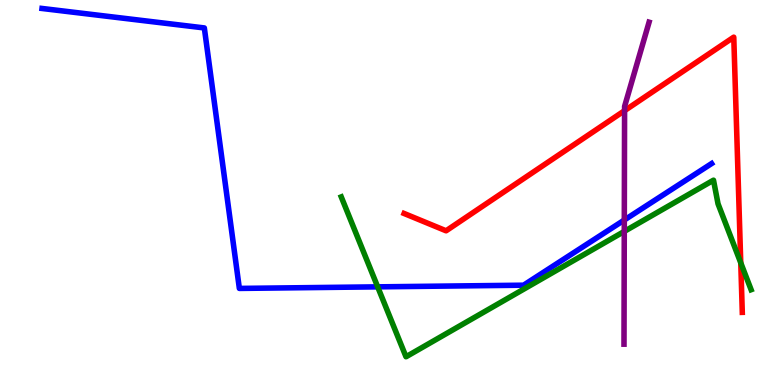[{'lines': ['blue', 'red'], 'intersections': []}, {'lines': ['green', 'red'], 'intersections': [{'x': 9.56, 'y': 3.17}]}, {'lines': ['purple', 'red'], 'intersections': [{'x': 8.06, 'y': 7.13}]}, {'lines': ['blue', 'green'], 'intersections': [{'x': 4.87, 'y': 2.55}]}, {'lines': ['blue', 'purple'], 'intersections': [{'x': 8.06, 'y': 4.28}]}, {'lines': ['green', 'purple'], 'intersections': [{'x': 8.06, 'y': 3.99}]}]